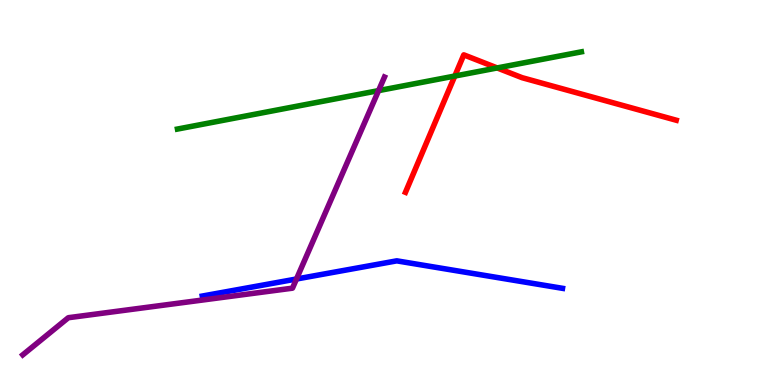[{'lines': ['blue', 'red'], 'intersections': []}, {'lines': ['green', 'red'], 'intersections': [{'x': 5.87, 'y': 8.02}, {'x': 6.42, 'y': 8.24}]}, {'lines': ['purple', 'red'], 'intersections': []}, {'lines': ['blue', 'green'], 'intersections': []}, {'lines': ['blue', 'purple'], 'intersections': [{'x': 3.83, 'y': 2.75}]}, {'lines': ['green', 'purple'], 'intersections': [{'x': 4.88, 'y': 7.65}]}]